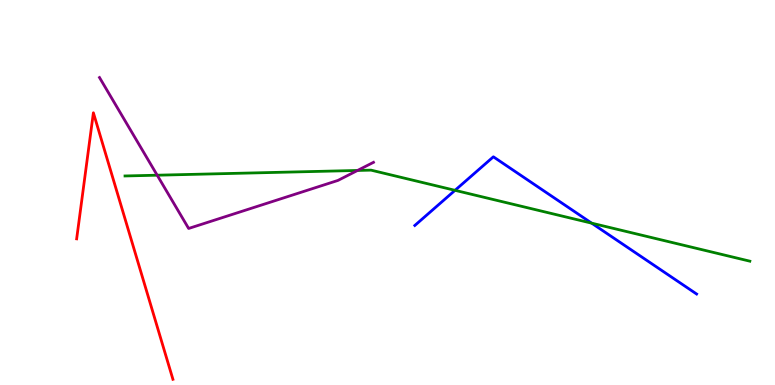[{'lines': ['blue', 'red'], 'intersections': []}, {'lines': ['green', 'red'], 'intersections': []}, {'lines': ['purple', 'red'], 'intersections': []}, {'lines': ['blue', 'green'], 'intersections': [{'x': 5.87, 'y': 5.06}, {'x': 7.63, 'y': 4.2}]}, {'lines': ['blue', 'purple'], 'intersections': []}, {'lines': ['green', 'purple'], 'intersections': [{'x': 2.03, 'y': 5.45}, {'x': 4.61, 'y': 5.57}]}]